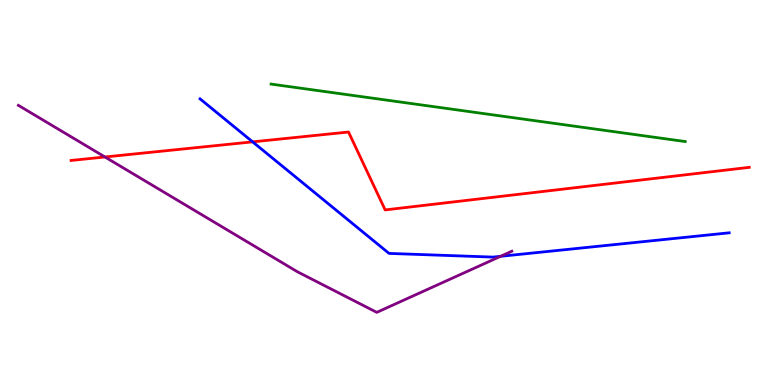[{'lines': ['blue', 'red'], 'intersections': [{'x': 3.26, 'y': 6.32}]}, {'lines': ['green', 'red'], 'intersections': []}, {'lines': ['purple', 'red'], 'intersections': [{'x': 1.35, 'y': 5.92}]}, {'lines': ['blue', 'green'], 'intersections': []}, {'lines': ['blue', 'purple'], 'intersections': [{'x': 6.46, 'y': 3.34}]}, {'lines': ['green', 'purple'], 'intersections': []}]